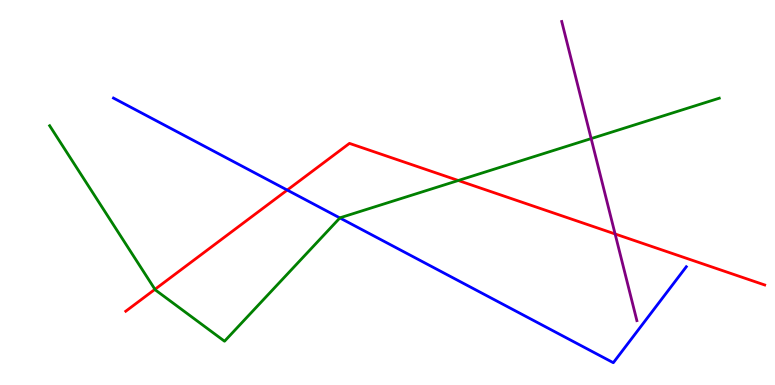[{'lines': ['blue', 'red'], 'intersections': [{'x': 3.71, 'y': 5.06}]}, {'lines': ['green', 'red'], 'intersections': [{'x': 2.0, 'y': 2.49}, {'x': 5.91, 'y': 5.31}]}, {'lines': ['purple', 'red'], 'intersections': [{'x': 7.94, 'y': 3.92}]}, {'lines': ['blue', 'green'], 'intersections': [{'x': 4.39, 'y': 4.34}]}, {'lines': ['blue', 'purple'], 'intersections': []}, {'lines': ['green', 'purple'], 'intersections': [{'x': 7.63, 'y': 6.4}]}]